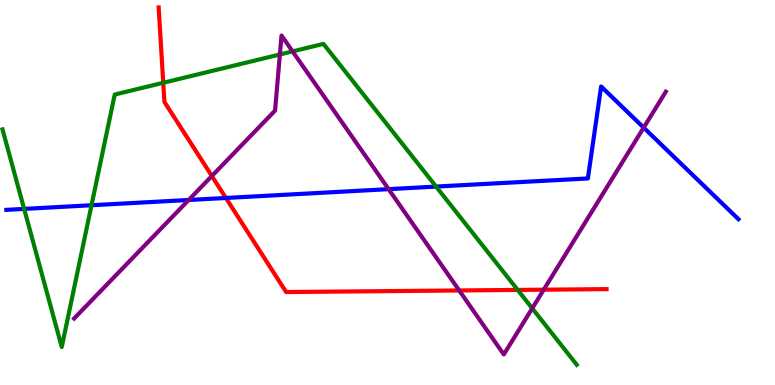[{'lines': ['blue', 'red'], 'intersections': [{'x': 2.91, 'y': 4.86}]}, {'lines': ['green', 'red'], 'intersections': [{'x': 2.11, 'y': 7.85}, {'x': 6.68, 'y': 2.47}]}, {'lines': ['purple', 'red'], 'intersections': [{'x': 2.73, 'y': 5.43}, {'x': 5.93, 'y': 2.46}, {'x': 7.02, 'y': 2.48}]}, {'lines': ['blue', 'green'], 'intersections': [{'x': 0.311, 'y': 4.57}, {'x': 1.18, 'y': 4.67}, {'x': 5.63, 'y': 5.15}]}, {'lines': ['blue', 'purple'], 'intersections': [{'x': 2.43, 'y': 4.81}, {'x': 5.01, 'y': 5.09}, {'x': 8.31, 'y': 6.69}]}, {'lines': ['green', 'purple'], 'intersections': [{'x': 3.61, 'y': 8.59}, {'x': 3.78, 'y': 8.67}, {'x': 6.87, 'y': 1.99}]}]